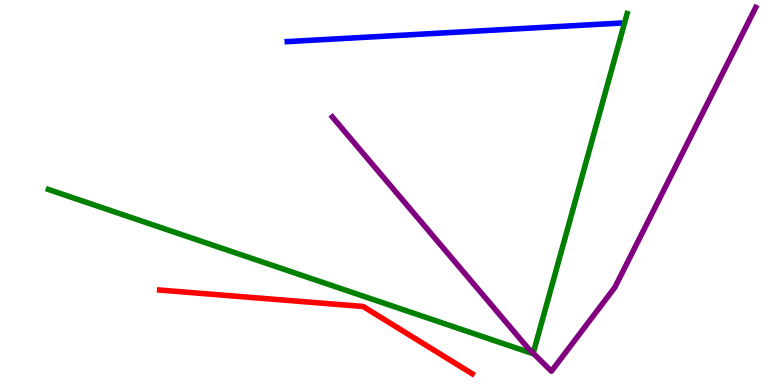[{'lines': ['blue', 'red'], 'intersections': []}, {'lines': ['green', 'red'], 'intersections': []}, {'lines': ['purple', 'red'], 'intersections': []}, {'lines': ['blue', 'green'], 'intersections': []}, {'lines': ['blue', 'purple'], 'intersections': []}, {'lines': ['green', 'purple'], 'intersections': [{'x': 6.88, 'y': 0.826}]}]